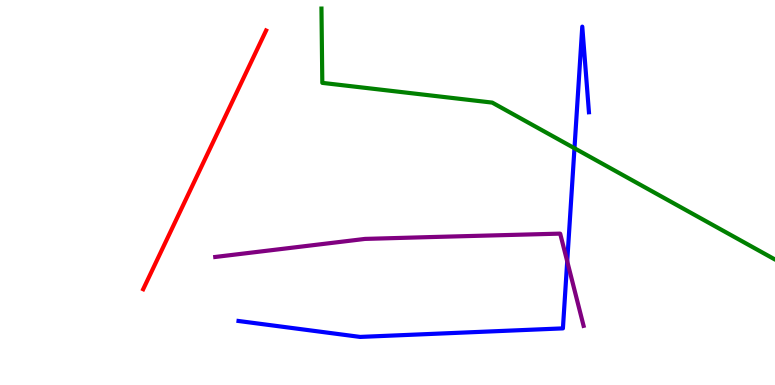[{'lines': ['blue', 'red'], 'intersections': []}, {'lines': ['green', 'red'], 'intersections': []}, {'lines': ['purple', 'red'], 'intersections': []}, {'lines': ['blue', 'green'], 'intersections': [{'x': 7.41, 'y': 6.15}]}, {'lines': ['blue', 'purple'], 'intersections': [{'x': 7.32, 'y': 3.21}]}, {'lines': ['green', 'purple'], 'intersections': []}]